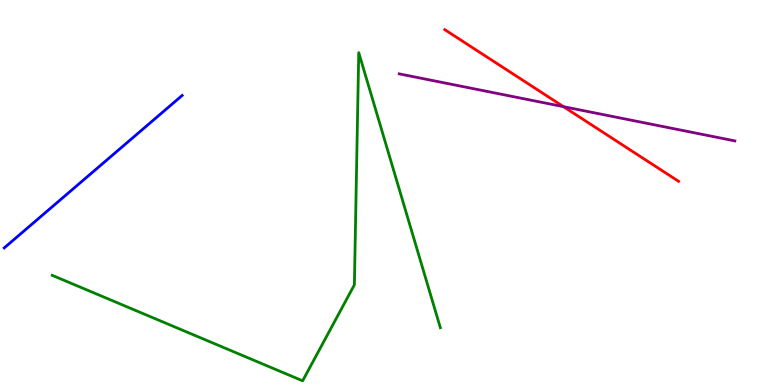[{'lines': ['blue', 'red'], 'intersections': []}, {'lines': ['green', 'red'], 'intersections': []}, {'lines': ['purple', 'red'], 'intersections': [{'x': 7.27, 'y': 7.23}]}, {'lines': ['blue', 'green'], 'intersections': []}, {'lines': ['blue', 'purple'], 'intersections': []}, {'lines': ['green', 'purple'], 'intersections': []}]